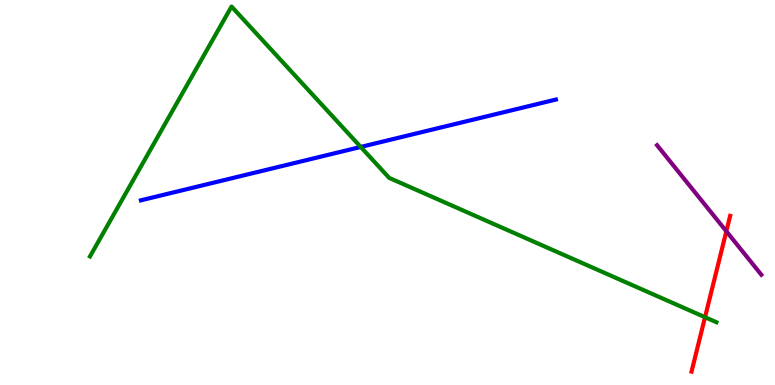[{'lines': ['blue', 'red'], 'intersections': []}, {'lines': ['green', 'red'], 'intersections': [{'x': 9.1, 'y': 1.76}]}, {'lines': ['purple', 'red'], 'intersections': [{'x': 9.37, 'y': 3.99}]}, {'lines': ['blue', 'green'], 'intersections': [{'x': 4.65, 'y': 6.18}]}, {'lines': ['blue', 'purple'], 'intersections': []}, {'lines': ['green', 'purple'], 'intersections': []}]